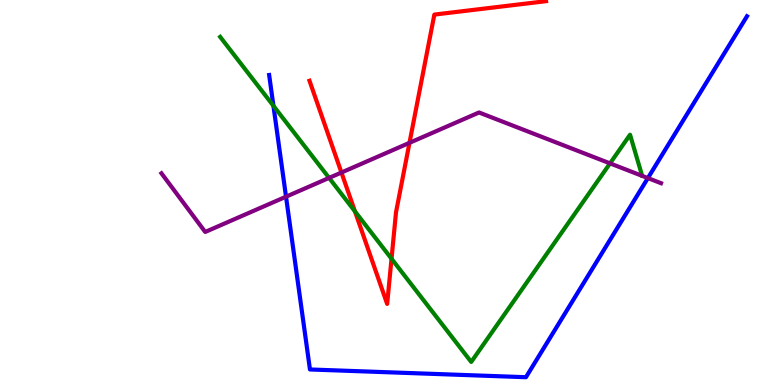[{'lines': ['blue', 'red'], 'intersections': []}, {'lines': ['green', 'red'], 'intersections': [{'x': 4.58, 'y': 4.51}, {'x': 5.05, 'y': 3.28}]}, {'lines': ['purple', 'red'], 'intersections': [{'x': 4.41, 'y': 5.52}, {'x': 5.28, 'y': 6.29}]}, {'lines': ['blue', 'green'], 'intersections': [{'x': 3.53, 'y': 7.25}]}, {'lines': ['blue', 'purple'], 'intersections': [{'x': 3.69, 'y': 4.89}, {'x': 8.36, 'y': 5.37}]}, {'lines': ['green', 'purple'], 'intersections': [{'x': 4.25, 'y': 5.38}, {'x': 7.87, 'y': 5.76}]}]